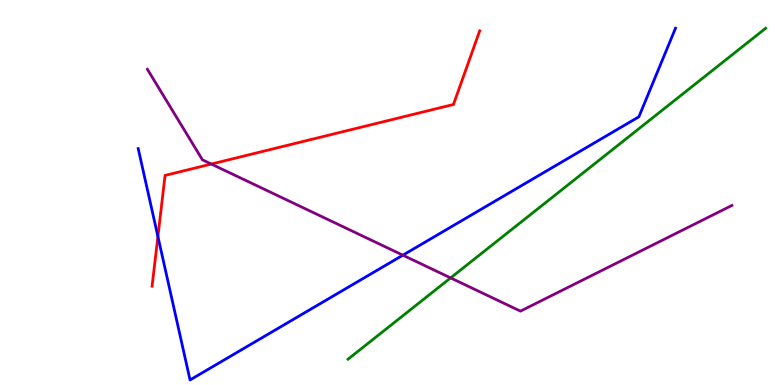[{'lines': ['blue', 'red'], 'intersections': [{'x': 2.04, 'y': 3.86}]}, {'lines': ['green', 'red'], 'intersections': []}, {'lines': ['purple', 'red'], 'intersections': [{'x': 2.73, 'y': 5.74}]}, {'lines': ['blue', 'green'], 'intersections': []}, {'lines': ['blue', 'purple'], 'intersections': [{'x': 5.2, 'y': 3.37}]}, {'lines': ['green', 'purple'], 'intersections': [{'x': 5.81, 'y': 2.78}]}]